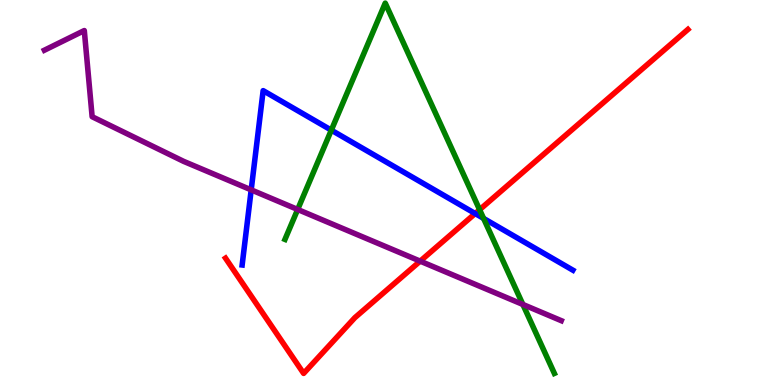[{'lines': ['blue', 'red'], 'intersections': [{'x': 6.13, 'y': 4.45}]}, {'lines': ['green', 'red'], 'intersections': [{'x': 6.19, 'y': 4.55}]}, {'lines': ['purple', 'red'], 'intersections': [{'x': 5.42, 'y': 3.22}]}, {'lines': ['blue', 'green'], 'intersections': [{'x': 4.28, 'y': 6.62}, {'x': 6.24, 'y': 4.33}]}, {'lines': ['blue', 'purple'], 'intersections': [{'x': 3.24, 'y': 5.07}]}, {'lines': ['green', 'purple'], 'intersections': [{'x': 3.84, 'y': 4.56}, {'x': 6.75, 'y': 2.09}]}]